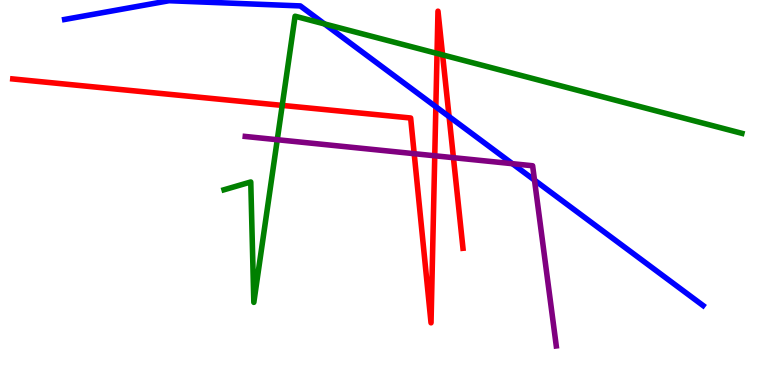[{'lines': ['blue', 'red'], 'intersections': [{'x': 5.62, 'y': 7.23}, {'x': 5.79, 'y': 6.97}]}, {'lines': ['green', 'red'], 'intersections': [{'x': 3.64, 'y': 7.26}, {'x': 5.64, 'y': 8.61}, {'x': 5.71, 'y': 8.57}]}, {'lines': ['purple', 'red'], 'intersections': [{'x': 5.34, 'y': 6.01}, {'x': 5.61, 'y': 5.95}, {'x': 5.85, 'y': 5.9}]}, {'lines': ['blue', 'green'], 'intersections': [{'x': 4.19, 'y': 9.38}]}, {'lines': ['blue', 'purple'], 'intersections': [{'x': 6.61, 'y': 5.75}, {'x': 6.9, 'y': 5.32}]}, {'lines': ['green', 'purple'], 'intersections': [{'x': 3.58, 'y': 6.37}]}]